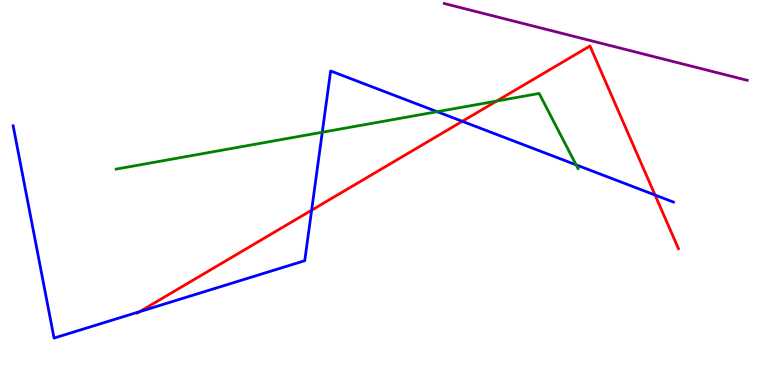[{'lines': ['blue', 'red'], 'intersections': [{'x': 1.8, 'y': 1.91}, {'x': 4.02, 'y': 4.54}, {'x': 5.97, 'y': 6.85}, {'x': 8.45, 'y': 4.93}]}, {'lines': ['green', 'red'], 'intersections': [{'x': 6.41, 'y': 7.38}]}, {'lines': ['purple', 'red'], 'intersections': []}, {'lines': ['blue', 'green'], 'intersections': [{'x': 4.16, 'y': 6.57}, {'x': 5.64, 'y': 7.1}, {'x': 7.43, 'y': 5.72}]}, {'lines': ['blue', 'purple'], 'intersections': []}, {'lines': ['green', 'purple'], 'intersections': []}]